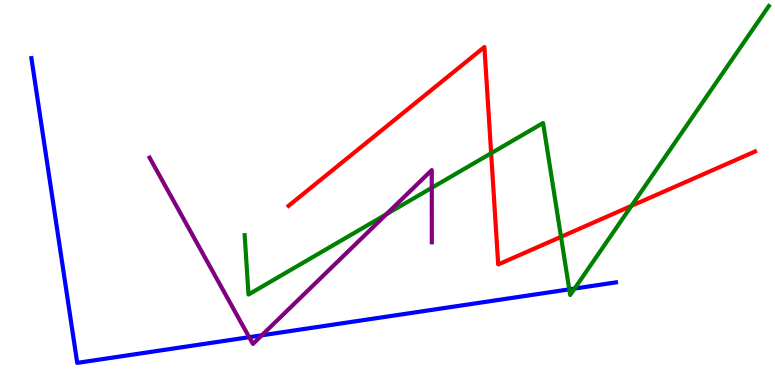[{'lines': ['blue', 'red'], 'intersections': []}, {'lines': ['green', 'red'], 'intersections': [{'x': 6.34, 'y': 6.02}, {'x': 7.24, 'y': 3.85}, {'x': 8.15, 'y': 4.65}]}, {'lines': ['purple', 'red'], 'intersections': []}, {'lines': ['blue', 'green'], 'intersections': [{'x': 7.35, 'y': 2.48}, {'x': 7.41, 'y': 2.5}]}, {'lines': ['blue', 'purple'], 'intersections': [{'x': 3.22, 'y': 1.24}, {'x': 3.38, 'y': 1.29}]}, {'lines': ['green', 'purple'], 'intersections': [{'x': 4.99, 'y': 4.44}, {'x': 5.57, 'y': 5.12}]}]